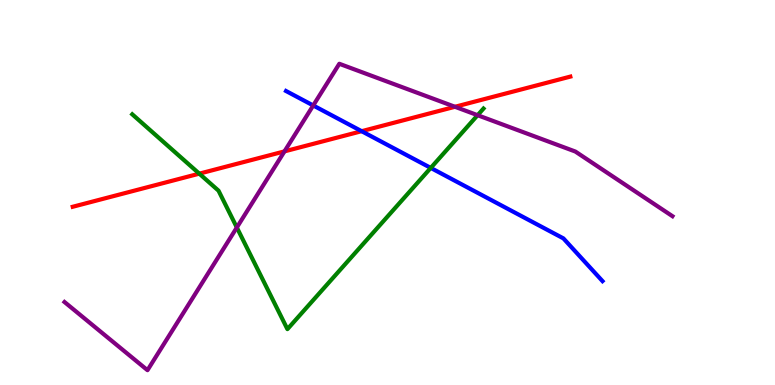[{'lines': ['blue', 'red'], 'intersections': [{'x': 4.67, 'y': 6.59}]}, {'lines': ['green', 'red'], 'intersections': [{'x': 2.57, 'y': 5.49}]}, {'lines': ['purple', 'red'], 'intersections': [{'x': 3.67, 'y': 6.07}, {'x': 5.87, 'y': 7.23}]}, {'lines': ['blue', 'green'], 'intersections': [{'x': 5.56, 'y': 5.64}]}, {'lines': ['blue', 'purple'], 'intersections': [{'x': 4.04, 'y': 7.26}]}, {'lines': ['green', 'purple'], 'intersections': [{'x': 3.06, 'y': 4.09}, {'x': 6.16, 'y': 7.01}]}]